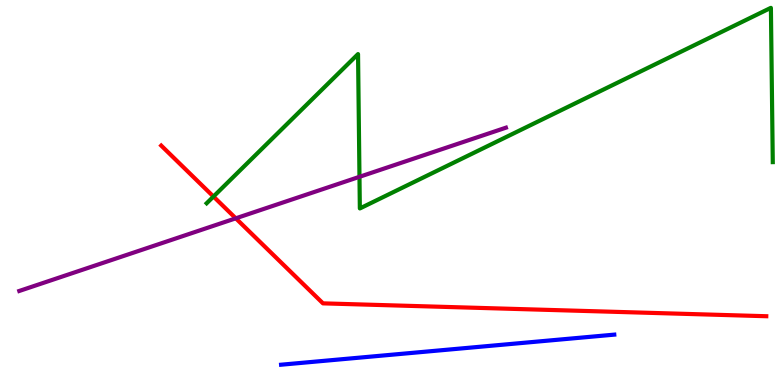[{'lines': ['blue', 'red'], 'intersections': []}, {'lines': ['green', 'red'], 'intersections': [{'x': 2.75, 'y': 4.89}]}, {'lines': ['purple', 'red'], 'intersections': [{'x': 3.04, 'y': 4.33}]}, {'lines': ['blue', 'green'], 'intersections': []}, {'lines': ['blue', 'purple'], 'intersections': []}, {'lines': ['green', 'purple'], 'intersections': [{'x': 4.64, 'y': 5.41}]}]